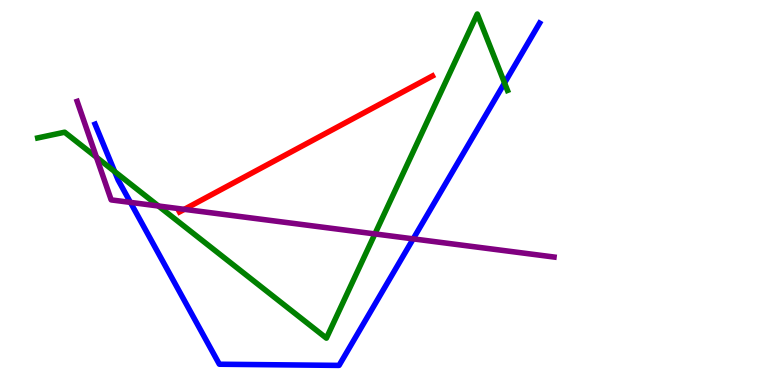[{'lines': ['blue', 'red'], 'intersections': []}, {'lines': ['green', 'red'], 'intersections': []}, {'lines': ['purple', 'red'], 'intersections': [{'x': 2.38, 'y': 4.56}]}, {'lines': ['blue', 'green'], 'intersections': [{'x': 1.48, 'y': 5.54}, {'x': 6.51, 'y': 7.85}]}, {'lines': ['blue', 'purple'], 'intersections': [{'x': 1.68, 'y': 4.74}, {'x': 5.33, 'y': 3.8}]}, {'lines': ['green', 'purple'], 'intersections': [{'x': 1.24, 'y': 5.92}, {'x': 2.04, 'y': 4.65}, {'x': 4.84, 'y': 3.92}]}]